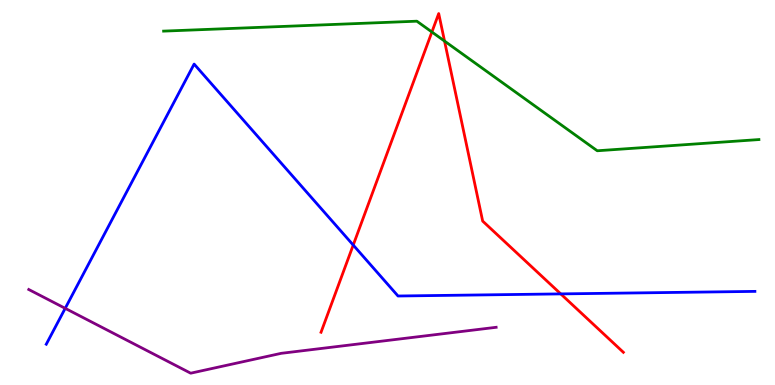[{'lines': ['blue', 'red'], 'intersections': [{'x': 4.56, 'y': 3.63}, {'x': 7.24, 'y': 2.37}]}, {'lines': ['green', 'red'], 'intersections': [{'x': 5.57, 'y': 9.17}, {'x': 5.74, 'y': 8.93}]}, {'lines': ['purple', 'red'], 'intersections': []}, {'lines': ['blue', 'green'], 'intersections': []}, {'lines': ['blue', 'purple'], 'intersections': [{'x': 0.841, 'y': 1.99}]}, {'lines': ['green', 'purple'], 'intersections': []}]